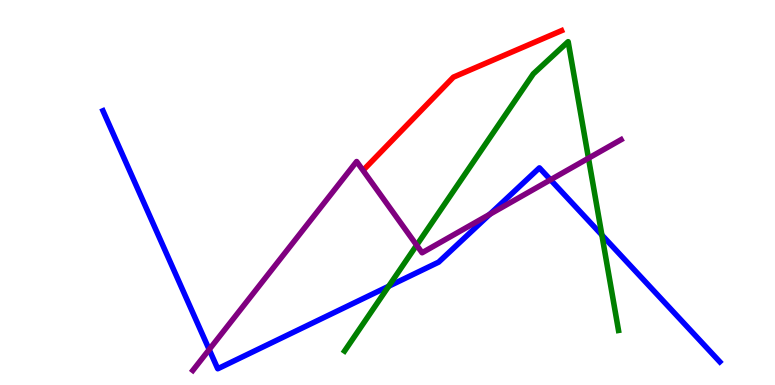[{'lines': ['blue', 'red'], 'intersections': []}, {'lines': ['green', 'red'], 'intersections': []}, {'lines': ['purple', 'red'], 'intersections': []}, {'lines': ['blue', 'green'], 'intersections': [{'x': 5.02, 'y': 2.56}, {'x': 7.77, 'y': 3.9}]}, {'lines': ['blue', 'purple'], 'intersections': [{'x': 2.7, 'y': 0.921}, {'x': 6.32, 'y': 4.43}, {'x': 7.1, 'y': 5.33}]}, {'lines': ['green', 'purple'], 'intersections': [{'x': 5.38, 'y': 3.63}, {'x': 7.59, 'y': 5.89}]}]